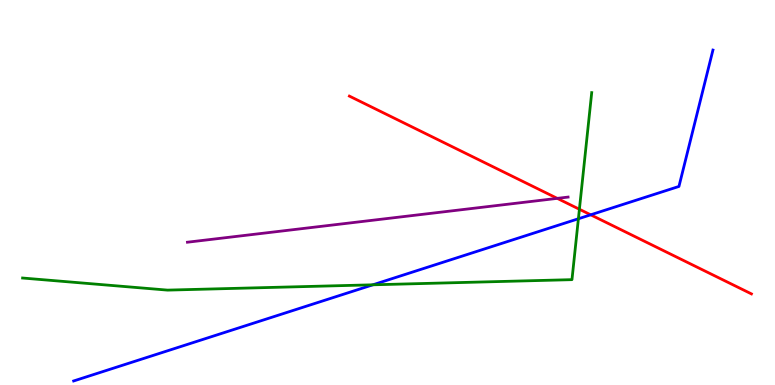[{'lines': ['blue', 'red'], 'intersections': [{'x': 7.62, 'y': 4.42}]}, {'lines': ['green', 'red'], 'intersections': [{'x': 7.48, 'y': 4.56}]}, {'lines': ['purple', 'red'], 'intersections': [{'x': 7.19, 'y': 4.85}]}, {'lines': ['blue', 'green'], 'intersections': [{'x': 4.81, 'y': 2.6}, {'x': 7.46, 'y': 4.32}]}, {'lines': ['blue', 'purple'], 'intersections': []}, {'lines': ['green', 'purple'], 'intersections': []}]